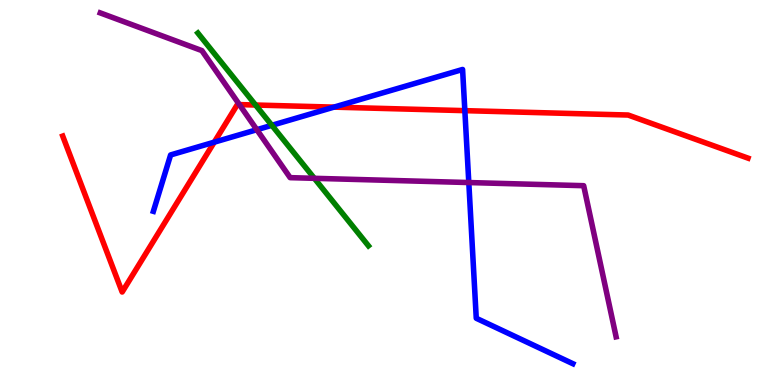[{'lines': ['blue', 'red'], 'intersections': [{'x': 2.76, 'y': 6.31}, {'x': 4.31, 'y': 7.22}, {'x': 6.0, 'y': 7.13}]}, {'lines': ['green', 'red'], 'intersections': [{'x': 3.3, 'y': 7.27}]}, {'lines': ['purple', 'red'], 'intersections': [{'x': 3.09, 'y': 7.28}]}, {'lines': ['blue', 'green'], 'intersections': [{'x': 3.51, 'y': 6.75}]}, {'lines': ['blue', 'purple'], 'intersections': [{'x': 3.31, 'y': 6.63}, {'x': 6.05, 'y': 5.26}]}, {'lines': ['green', 'purple'], 'intersections': [{'x': 4.06, 'y': 5.37}]}]